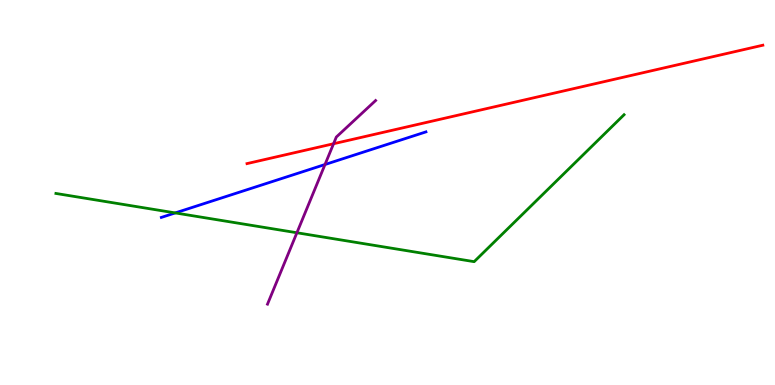[{'lines': ['blue', 'red'], 'intersections': []}, {'lines': ['green', 'red'], 'intersections': []}, {'lines': ['purple', 'red'], 'intersections': [{'x': 4.3, 'y': 6.27}]}, {'lines': ['blue', 'green'], 'intersections': [{'x': 2.26, 'y': 4.47}]}, {'lines': ['blue', 'purple'], 'intersections': [{'x': 4.19, 'y': 5.73}]}, {'lines': ['green', 'purple'], 'intersections': [{'x': 3.83, 'y': 3.95}]}]